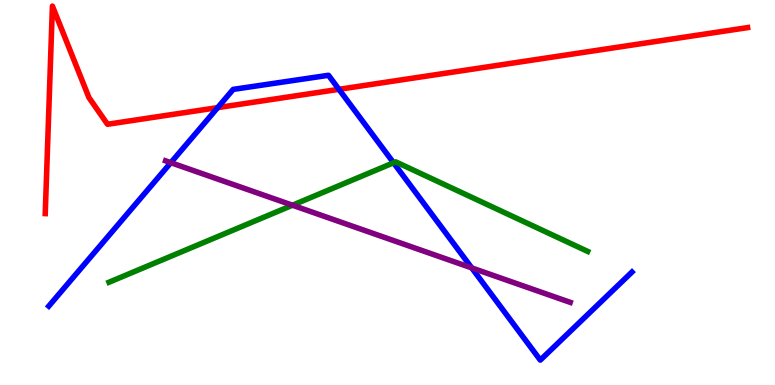[{'lines': ['blue', 'red'], 'intersections': [{'x': 2.81, 'y': 7.2}, {'x': 4.37, 'y': 7.68}]}, {'lines': ['green', 'red'], 'intersections': []}, {'lines': ['purple', 'red'], 'intersections': []}, {'lines': ['blue', 'green'], 'intersections': [{'x': 5.08, 'y': 5.77}]}, {'lines': ['blue', 'purple'], 'intersections': [{'x': 2.2, 'y': 5.77}, {'x': 6.09, 'y': 3.04}]}, {'lines': ['green', 'purple'], 'intersections': [{'x': 3.77, 'y': 4.67}]}]